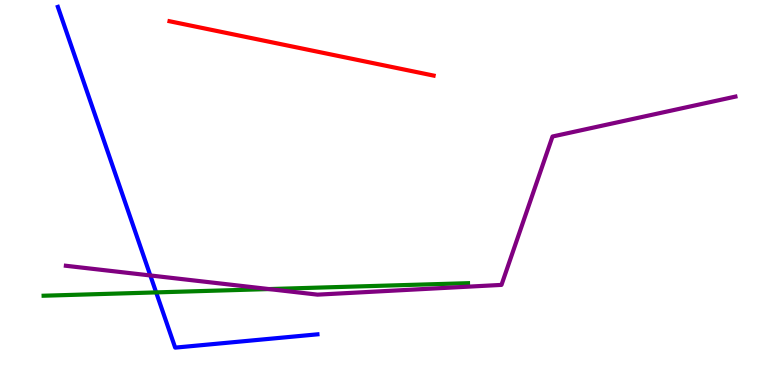[{'lines': ['blue', 'red'], 'intersections': []}, {'lines': ['green', 'red'], 'intersections': []}, {'lines': ['purple', 'red'], 'intersections': []}, {'lines': ['blue', 'green'], 'intersections': [{'x': 2.01, 'y': 2.41}]}, {'lines': ['blue', 'purple'], 'intersections': [{'x': 1.94, 'y': 2.85}]}, {'lines': ['green', 'purple'], 'intersections': [{'x': 3.47, 'y': 2.49}]}]